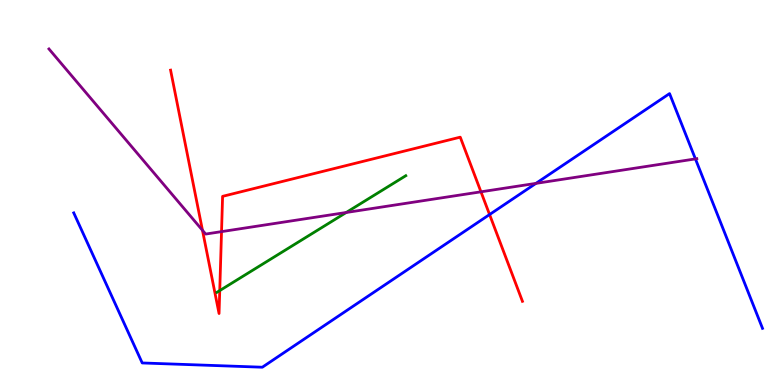[{'lines': ['blue', 'red'], 'intersections': [{'x': 6.32, 'y': 4.43}]}, {'lines': ['green', 'red'], 'intersections': [{'x': 2.84, 'y': 2.45}]}, {'lines': ['purple', 'red'], 'intersections': [{'x': 2.61, 'y': 4.02}, {'x': 2.86, 'y': 3.98}, {'x': 6.21, 'y': 5.02}]}, {'lines': ['blue', 'green'], 'intersections': []}, {'lines': ['blue', 'purple'], 'intersections': [{'x': 6.92, 'y': 5.24}, {'x': 8.97, 'y': 5.87}]}, {'lines': ['green', 'purple'], 'intersections': [{'x': 4.47, 'y': 4.48}]}]